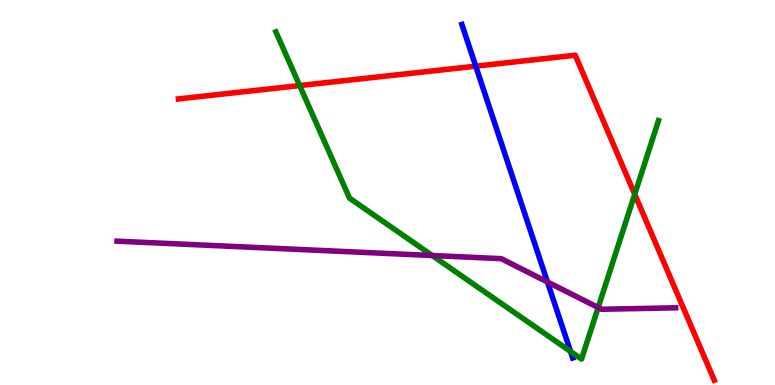[{'lines': ['blue', 'red'], 'intersections': [{'x': 6.14, 'y': 8.28}]}, {'lines': ['green', 'red'], 'intersections': [{'x': 3.87, 'y': 7.78}, {'x': 8.19, 'y': 4.95}]}, {'lines': ['purple', 'red'], 'intersections': []}, {'lines': ['blue', 'green'], 'intersections': [{'x': 7.36, 'y': 0.871}]}, {'lines': ['blue', 'purple'], 'intersections': [{'x': 7.06, 'y': 2.68}]}, {'lines': ['green', 'purple'], 'intersections': [{'x': 5.58, 'y': 3.36}, {'x': 7.72, 'y': 2.01}]}]